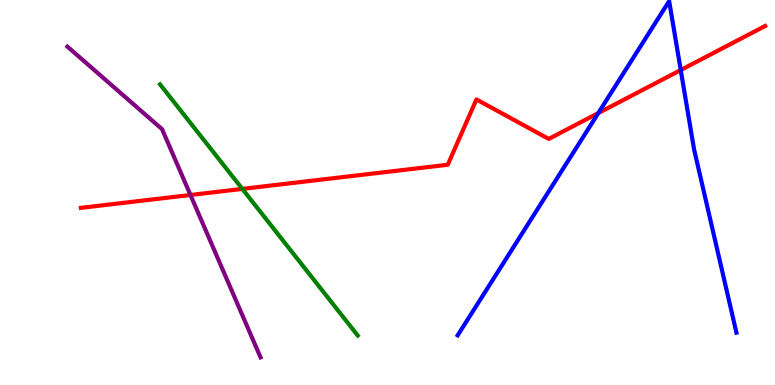[{'lines': ['blue', 'red'], 'intersections': [{'x': 7.72, 'y': 7.06}, {'x': 8.78, 'y': 8.18}]}, {'lines': ['green', 'red'], 'intersections': [{'x': 3.13, 'y': 5.09}]}, {'lines': ['purple', 'red'], 'intersections': [{'x': 2.46, 'y': 4.94}]}, {'lines': ['blue', 'green'], 'intersections': []}, {'lines': ['blue', 'purple'], 'intersections': []}, {'lines': ['green', 'purple'], 'intersections': []}]